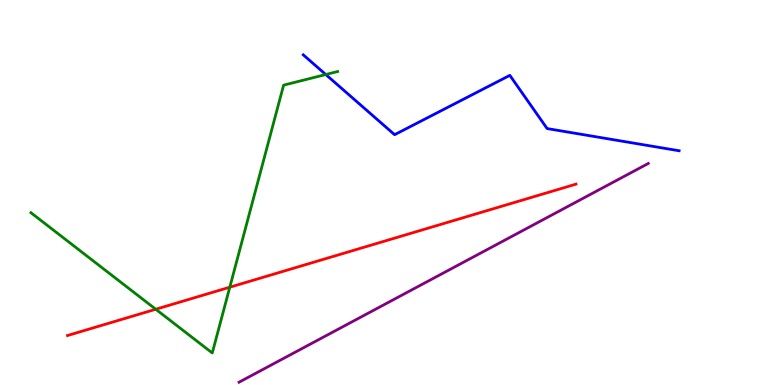[{'lines': ['blue', 'red'], 'intersections': []}, {'lines': ['green', 'red'], 'intersections': [{'x': 2.01, 'y': 1.97}, {'x': 2.97, 'y': 2.54}]}, {'lines': ['purple', 'red'], 'intersections': []}, {'lines': ['blue', 'green'], 'intersections': [{'x': 4.2, 'y': 8.06}]}, {'lines': ['blue', 'purple'], 'intersections': []}, {'lines': ['green', 'purple'], 'intersections': []}]